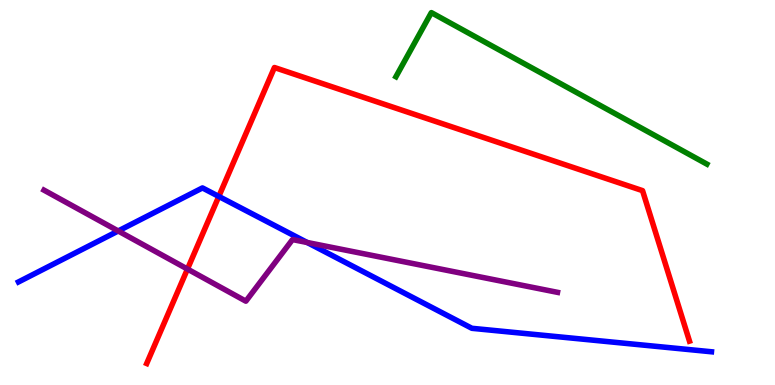[{'lines': ['blue', 'red'], 'intersections': [{'x': 2.82, 'y': 4.9}]}, {'lines': ['green', 'red'], 'intersections': []}, {'lines': ['purple', 'red'], 'intersections': [{'x': 2.42, 'y': 3.01}]}, {'lines': ['blue', 'green'], 'intersections': []}, {'lines': ['blue', 'purple'], 'intersections': [{'x': 1.53, 'y': 4.0}, {'x': 3.96, 'y': 3.7}]}, {'lines': ['green', 'purple'], 'intersections': []}]